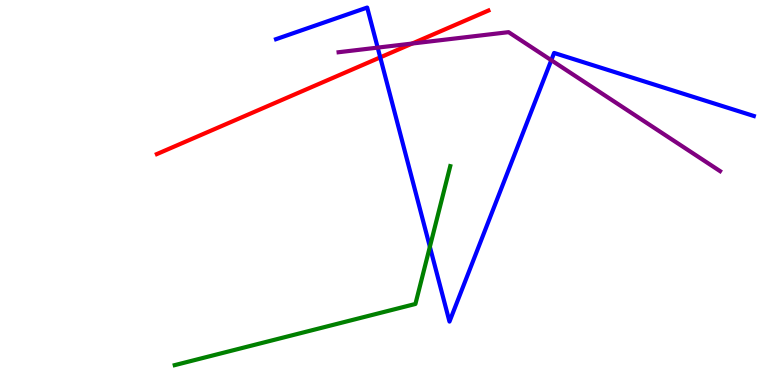[{'lines': ['blue', 'red'], 'intersections': [{'x': 4.91, 'y': 8.51}]}, {'lines': ['green', 'red'], 'intersections': []}, {'lines': ['purple', 'red'], 'intersections': [{'x': 5.32, 'y': 8.87}]}, {'lines': ['blue', 'green'], 'intersections': [{'x': 5.55, 'y': 3.59}]}, {'lines': ['blue', 'purple'], 'intersections': [{'x': 4.87, 'y': 8.76}, {'x': 7.11, 'y': 8.44}]}, {'lines': ['green', 'purple'], 'intersections': []}]